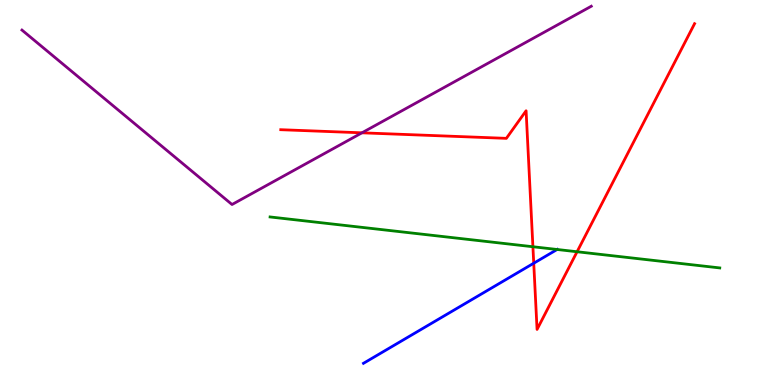[{'lines': ['blue', 'red'], 'intersections': [{'x': 6.89, 'y': 3.16}]}, {'lines': ['green', 'red'], 'intersections': [{'x': 6.88, 'y': 3.59}, {'x': 7.45, 'y': 3.46}]}, {'lines': ['purple', 'red'], 'intersections': [{'x': 4.67, 'y': 6.55}]}, {'lines': ['blue', 'green'], 'intersections': [{'x': 7.19, 'y': 3.52}]}, {'lines': ['blue', 'purple'], 'intersections': []}, {'lines': ['green', 'purple'], 'intersections': []}]